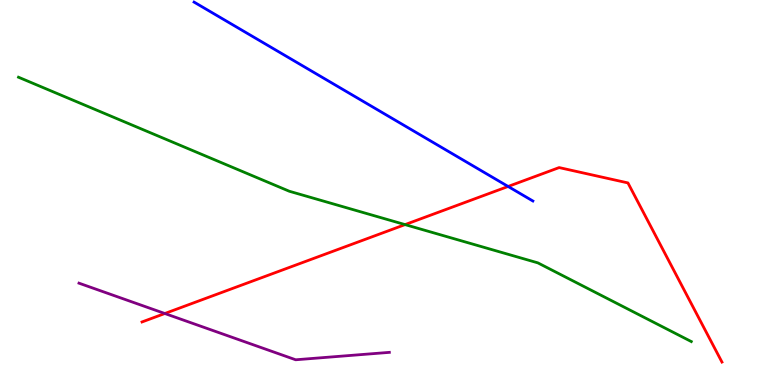[{'lines': ['blue', 'red'], 'intersections': [{'x': 6.56, 'y': 5.16}]}, {'lines': ['green', 'red'], 'intersections': [{'x': 5.23, 'y': 4.17}]}, {'lines': ['purple', 'red'], 'intersections': [{'x': 2.13, 'y': 1.86}]}, {'lines': ['blue', 'green'], 'intersections': []}, {'lines': ['blue', 'purple'], 'intersections': []}, {'lines': ['green', 'purple'], 'intersections': []}]